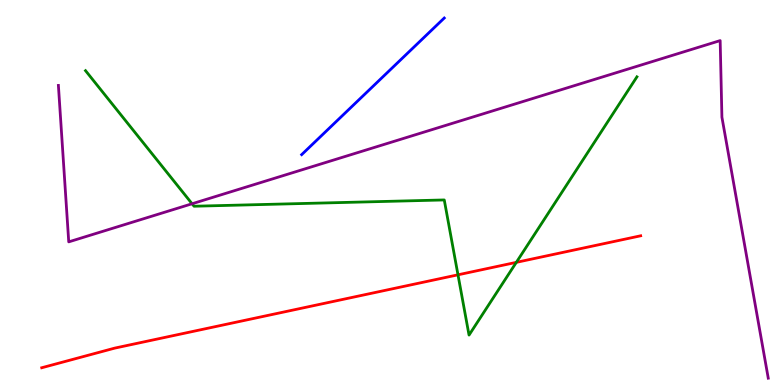[{'lines': ['blue', 'red'], 'intersections': []}, {'lines': ['green', 'red'], 'intersections': [{'x': 5.91, 'y': 2.86}, {'x': 6.66, 'y': 3.19}]}, {'lines': ['purple', 'red'], 'intersections': []}, {'lines': ['blue', 'green'], 'intersections': []}, {'lines': ['blue', 'purple'], 'intersections': []}, {'lines': ['green', 'purple'], 'intersections': [{'x': 2.48, 'y': 4.71}]}]